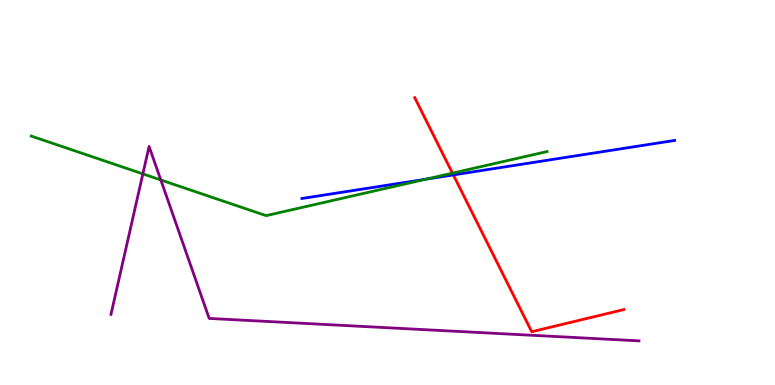[{'lines': ['blue', 'red'], 'intersections': [{'x': 5.85, 'y': 5.46}]}, {'lines': ['green', 'red'], 'intersections': [{'x': 5.84, 'y': 5.5}]}, {'lines': ['purple', 'red'], 'intersections': []}, {'lines': ['blue', 'green'], 'intersections': [{'x': 5.5, 'y': 5.35}]}, {'lines': ['blue', 'purple'], 'intersections': []}, {'lines': ['green', 'purple'], 'intersections': [{'x': 1.84, 'y': 5.48}, {'x': 2.07, 'y': 5.33}]}]